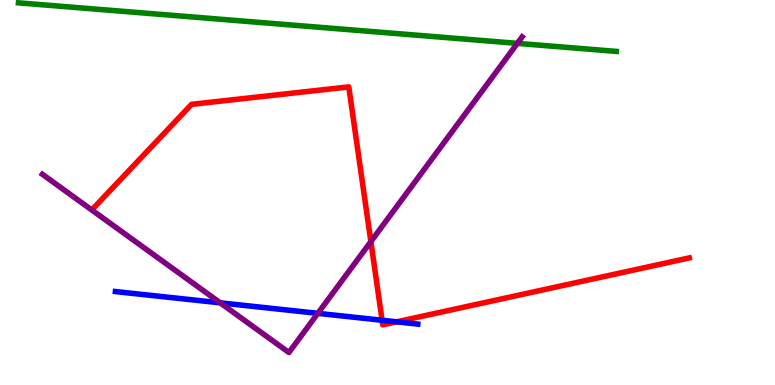[{'lines': ['blue', 'red'], 'intersections': [{'x': 4.93, 'y': 1.68}, {'x': 5.12, 'y': 1.64}]}, {'lines': ['green', 'red'], 'intersections': []}, {'lines': ['purple', 'red'], 'intersections': [{'x': 4.79, 'y': 3.72}]}, {'lines': ['blue', 'green'], 'intersections': []}, {'lines': ['blue', 'purple'], 'intersections': [{'x': 2.84, 'y': 2.13}, {'x': 4.1, 'y': 1.86}]}, {'lines': ['green', 'purple'], 'intersections': [{'x': 6.68, 'y': 8.87}]}]